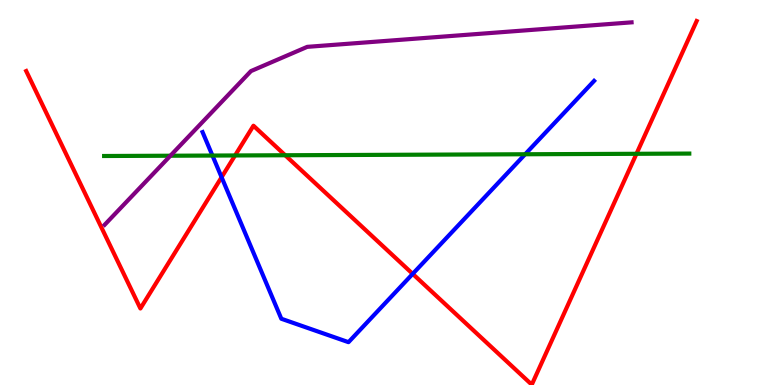[{'lines': ['blue', 'red'], 'intersections': [{'x': 2.86, 'y': 5.4}, {'x': 5.33, 'y': 2.89}]}, {'lines': ['green', 'red'], 'intersections': [{'x': 3.03, 'y': 5.96}, {'x': 3.68, 'y': 5.97}, {'x': 8.21, 'y': 6.01}]}, {'lines': ['purple', 'red'], 'intersections': []}, {'lines': ['blue', 'green'], 'intersections': [{'x': 2.74, 'y': 5.96}, {'x': 6.78, 'y': 5.99}]}, {'lines': ['blue', 'purple'], 'intersections': []}, {'lines': ['green', 'purple'], 'intersections': [{'x': 2.2, 'y': 5.96}]}]